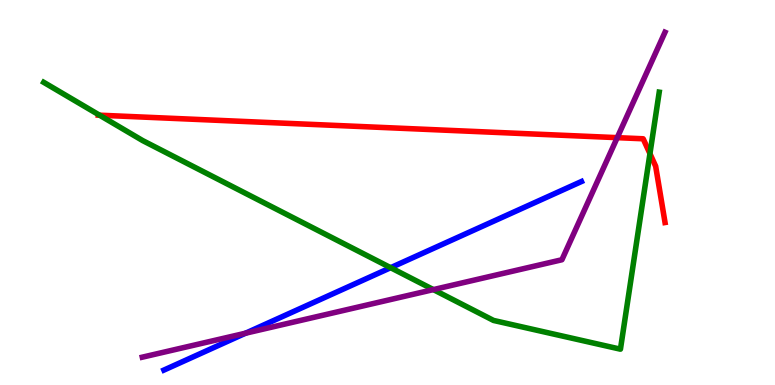[{'lines': ['blue', 'red'], 'intersections': []}, {'lines': ['green', 'red'], 'intersections': [{'x': 1.28, 'y': 7.01}, {'x': 8.39, 'y': 6.01}]}, {'lines': ['purple', 'red'], 'intersections': [{'x': 7.96, 'y': 6.42}]}, {'lines': ['blue', 'green'], 'intersections': [{'x': 5.04, 'y': 3.05}]}, {'lines': ['blue', 'purple'], 'intersections': [{'x': 3.17, 'y': 1.35}]}, {'lines': ['green', 'purple'], 'intersections': [{'x': 5.59, 'y': 2.48}]}]